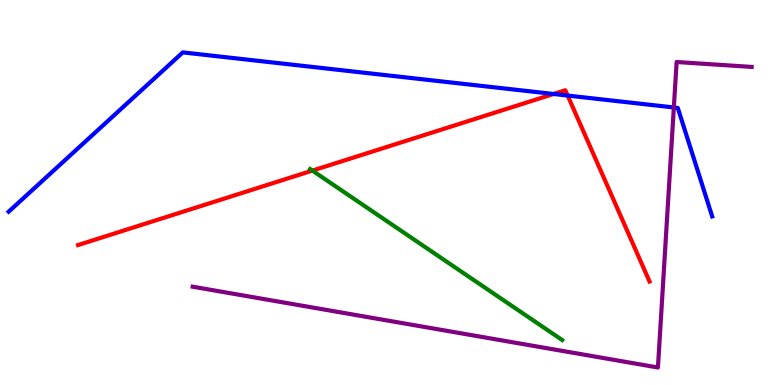[{'lines': ['blue', 'red'], 'intersections': [{'x': 7.14, 'y': 7.56}, {'x': 7.32, 'y': 7.52}]}, {'lines': ['green', 'red'], 'intersections': [{'x': 4.03, 'y': 5.57}]}, {'lines': ['purple', 'red'], 'intersections': []}, {'lines': ['blue', 'green'], 'intersections': []}, {'lines': ['blue', 'purple'], 'intersections': [{'x': 8.69, 'y': 7.21}]}, {'lines': ['green', 'purple'], 'intersections': []}]